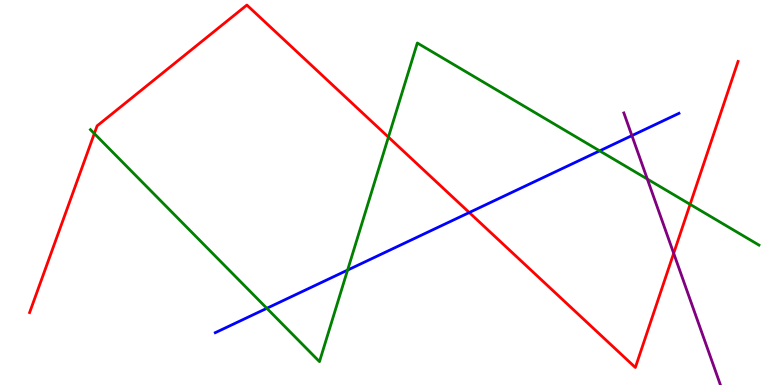[{'lines': ['blue', 'red'], 'intersections': [{'x': 6.05, 'y': 4.48}]}, {'lines': ['green', 'red'], 'intersections': [{'x': 1.22, 'y': 6.53}, {'x': 5.01, 'y': 6.44}, {'x': 8.9, 'y': 4.69}]}, {'lines': ['purple', 'red'], 'intersections': [{'x': 8.69, 'y': 3.42}]}, {'lines': ['blue', 'green'], 'intersections': [{'x': 3.44, 'y': 1.99}, {'x': 4.49, 'y': 2.98}, {'x': 7.74, 'y': 6.08}]}, {'lines': ['blue', 'purple'], 'intersections': [{'x': 8.15, 'y': 6.48}]}, {'lines': ['green', 'purple'], 'intersections': [{'x': 8.35, 'y': 5.35}]}]